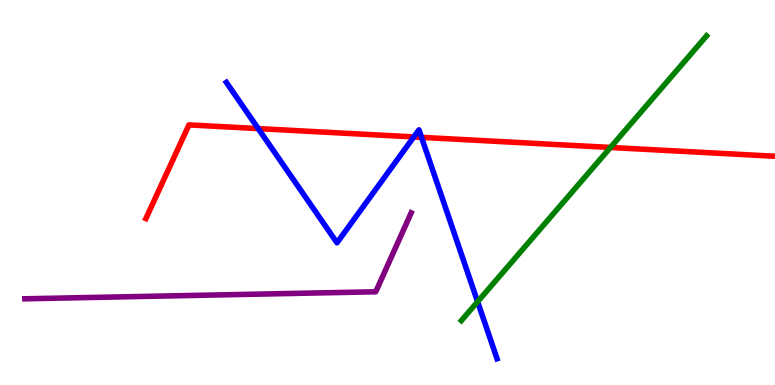[{'lines': ['blue', 'red'], 'intersections': [{'x': 3.33, 'y': 6.66}, {'x': 5.34, 'y': 6.44}, {'x': 5.44, 'y': 6.43}]}, {'lines': ['green', 'red'], 'intersections': [{'x': 7.88, 'y': 6.17}]}, {'lines': ['purple', 'red'], 'intersections': []}, {'lines': ['blue', 'green'], 'intersections': [{'x': 6.16, 'y': 2.16}]}, {'lines': ['blue', 'purple'], 'intersections': []}, {'lines': ['green', 'purple'], 'intersections': []}]